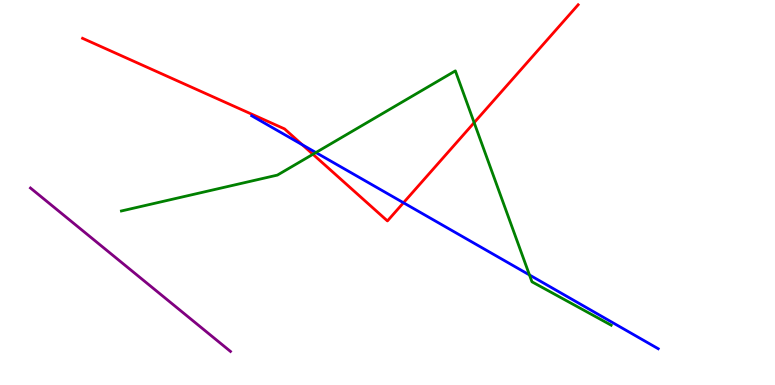[{'lines': ['blue', 'red'], 'intersections': [{'x': 3.9, 'y': 6.24}, {'x': 5.21, 'y': 4.73}]}, {'lines': ['green', 'red'], 'intersections': [{'x': 4.04, 'y': 5.99}, {'x': 6.12, 'y': 6.81}]}, {'lines': ['purple', 'red'], 'intersections': []}, {'lines': ['blue', 'green'], 'intersections': [{'x': 4.08, 'y': 6.04}, {'x': 6.83, 'y': 2.86}]}, {'lines': ['blue', 'purple'], 'intersections': []}, {'lines': ['green', 'purple'], 'intersections': []}]